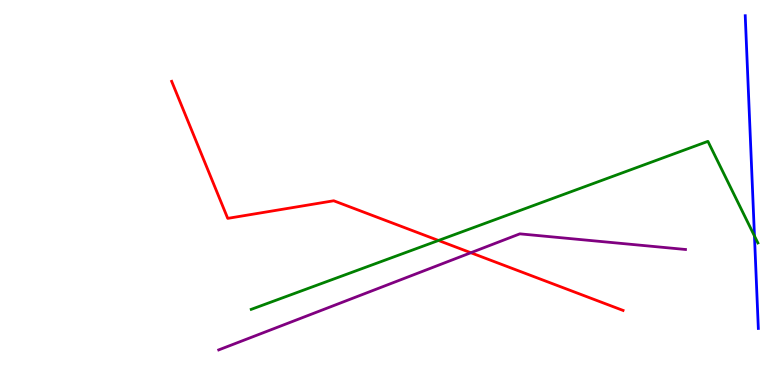[{'lines': ['blue', 'red'], 'intersections': []}, {'lines': ['green', 'red'], 'intersections': [{'x': 5.66, 'y': 3.75}]}, {'lines': ['purple', 'red'], 'intersections': [{'x': 6.08, 'y': 3.44}]}, {'lines': ['blue', 'green'], 'intersections': [{'x': 9.73, 'y': 3.87}]}, {'lines': ['blue', 'purple'], 'intersections': []}, {'lines': ['green', 'purple'], 'intersections': []}]